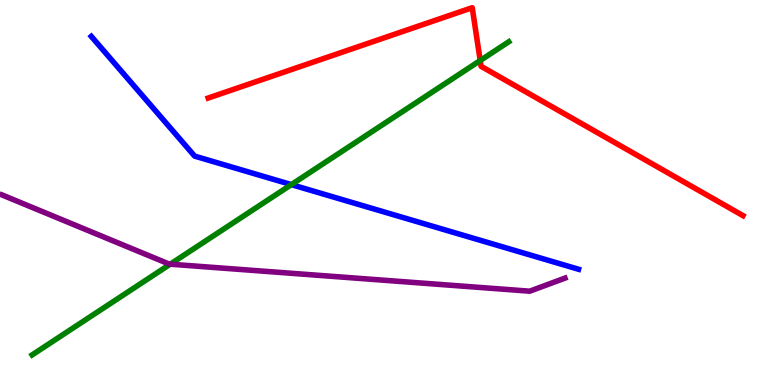[{'lines': ['blue', 'red'], 'intersections': []}, {'lines': ['green', 'red'], 'intersections': [{'x': 6.2, 'y': 8.43}]}, {'lines': ['purple', 'red'], 'intersections': []}, {'lines': ['blue', 'green'], 'intersections': [{'x': 3.76, 'y': 5.2}]}, {'lines': ['blue', 'purple'], 'intersections': []}, {'lines': ['green', 'purple'], 'intersections': [{'x': 2.2, 'y': 3.14}]}]